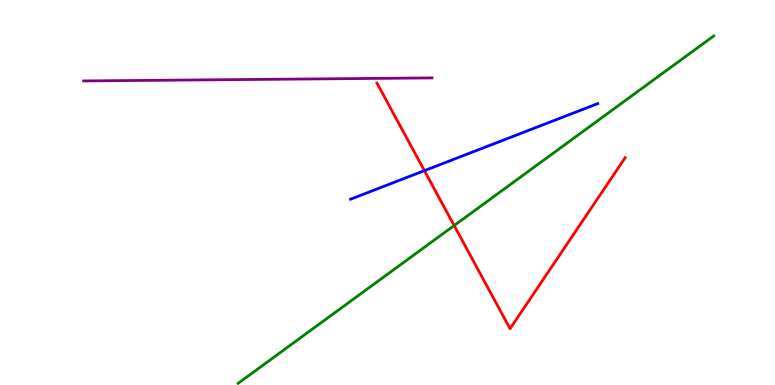[{'lines': ['blue', 'red'], 'intersections': [{'x': 5.48, 'y': 5.57}]}, {'lines': ['green', 'red'], 'intersections': [{'x': 5.86, 'y': 4.14}]}, {'lines': ['purple', 'red'], 'intersections': []}, {'lines': ['blue', 'green'], 'intersections': []}, {'lines': ['blue', 'purple'], 'intersections': []}, {'lines': ['green', 'purple'], 'intersections': []}]